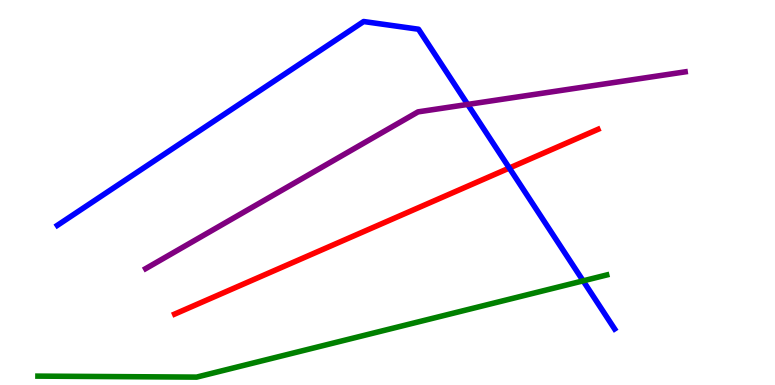[{'lines': ['blue', 'red'], 'intersections': [{'x': 6.57, 'y': 5.64}]}, {'lines': ['green', 'red'], 'intersections': []}, {'lines': ['purple', 'red'], 'intersections': []}, {'lines': ['blue', 'green'], 'intersections': [{'x': 7.52, 'y': 2.71}]}, {'lines': ['blue', 'purple'], 'intersections': [{'x': 6.03, 'y': 7.29}]}, {'lines': ['green', 'purple'], 'intersections': []}]